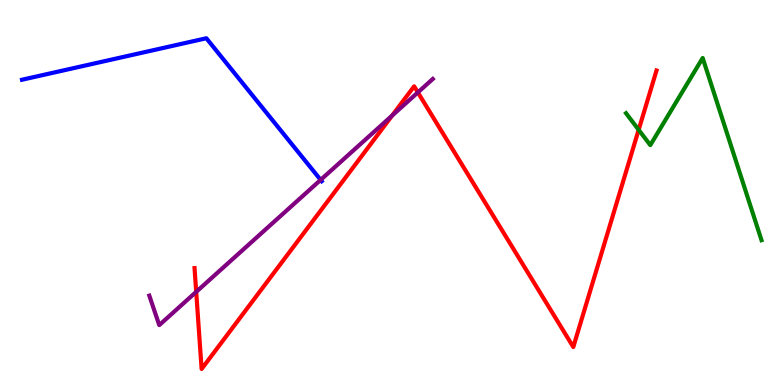[{'lines': ['blue', 'red'], 'intersections': []}, {'lines': ['green', 'red'], 'intersections': [{'x': 8.24, 'y': 6.63}]}, {'lines': ['purple', 'red'], 'intersections': [{'x': 2.53, 'y': 2.42}, {'x': 5.06, 'y': 7.0}, {'x': 5.39, 'y': 7.6}]}, {'lines': ['blue', 'green'], 'intersections': []}, {'lines': ['blue', 'purple'], 'intersections': [{'x': 4.14, 'y': 5.33}]}, {'lines': ['green', 'purple'], 'intersections': []}]